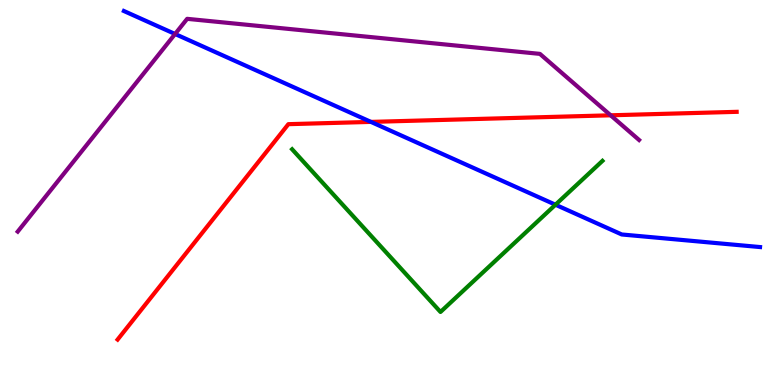[{'lines': ['blue', 'red'], 'intersections': [{'x': 4.79, 'y': 6.83}]}, {'lines': ['green', 'red'], 'intersections': []}, {'lines': ['purple', 'red'], 'intersections': [{'x': 7.88, 'y': 7.01}]}, {'lines': ['blue', 'green'], 'intersections': [{'x': 7.17, 'y': 4.68}]}, {'lines': ['blue', 'purple'], 'intersections': [{'x': 2.26, 'y': 9.12}]}, {'lines': ['green', 'purple'], 'intersections': []}]